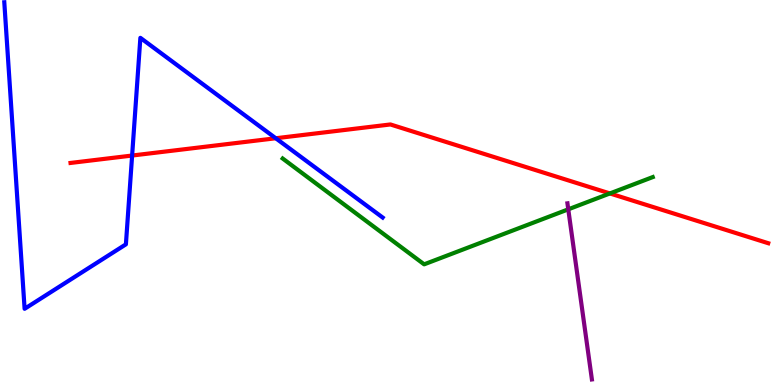[{'lines': ['blue', 'red'], 'intersections': [{'x': 1.7, 'y': 5.96}, {'x': 3.56, 'y': 6.41}]}, {'lines': ['green', 'red'], 'intersections': [{'x': 7.87, 'y': 4.98}]}, {'lines': ['purple', 'red'], 'intersections': []}, {'lines': ['blue', 'green'], 'intersections': []}, {'lines': ['blue', 'purple'], 'intersections': []}, {'lines': ['green', 'purple'], 'intersections': [{'x': 7.33, 'y': 4.56}]}]